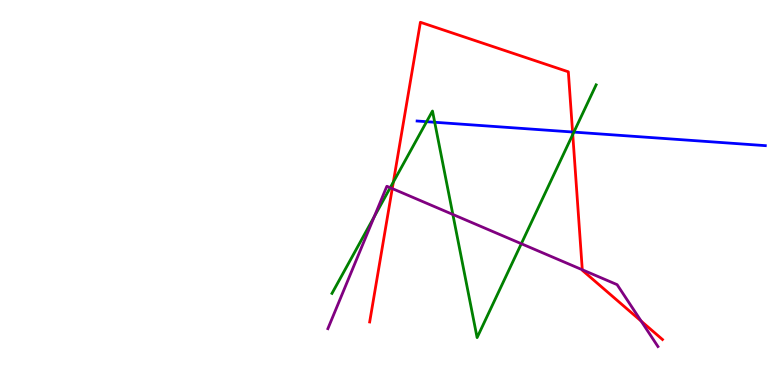[{'lines': ['blue', 'red'], 'intersections': [{'x': 7.39, 'y': 6.57}]}, {'lines': ['green', 'red'], 'intersections': [{'x': 5.08, 'y': 5.27}, {'x': 7.39, 'y': 6.51}]}, {'lines': ['purple', 'red'], 'intersections': [{'x': 5.06, 'y': 5.1}, {'x': 7.51, 'y': 2.99}, {'x': 8.27, 'y': 1.66}]}, {'lines': ['blue', 'green'], 'intersections': [{'x': 5.5, 'y': 6.84}, {'x': 5.61, 'y': 6.82}, {'x': 7.4, 'y': 6.57}]}, {'lines': ['blue', 'purple'], 'intersections': []}, {'lines': ['green', 'purple'], 'intersections': [{'x': 4.83, 'y': 4.37}, {'x': 5.04, 'y': 5.12}, {'x': 5.84, 'y': 4.43}, {'x': 6.73, 'y': 3.67}]}]